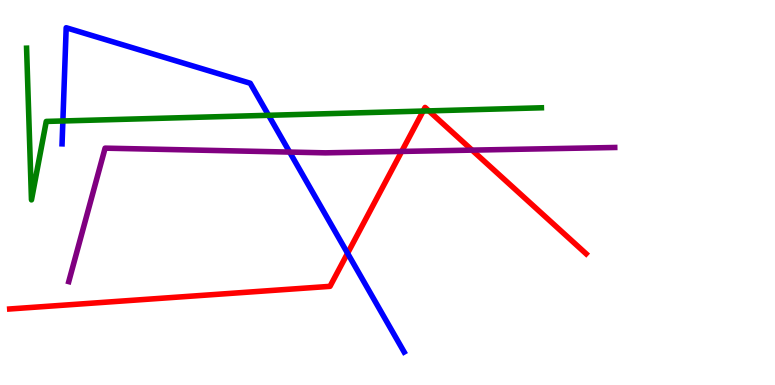[{'lines': ['blue', 'red'], 'intersections': [{'x': 4.48, 'y': 3.42}]}, {'lines': ['green', 'red'], 'intersections': [{'x': 5.46, 'y': 7.12}, {'x': 5.53, 'y': 7.12}]}, {'lines': ['purple', 'red'], 'intersections': [{'x': 5.18, 'y': 6.07}, {'x': 6.09, 'y': 6.1}]}, {'lines': ['blue', 'green'], 'intersections': [{'x': 0.811, 'y': 6.86}, {'x': 3.47, 'y': 7.01}]}, {'lines': ['blue', 'purple'], 'intersections': [{'x': 3.74, 'y': 6.05}]}, {'lines': ['green', 'purple'], 'intersections': []}]